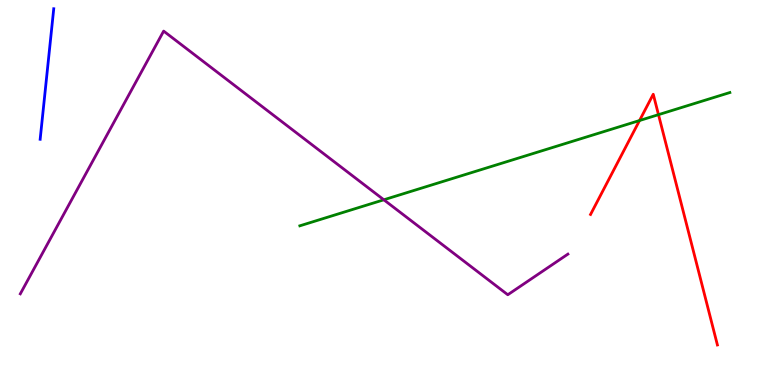[{'lines': ['blue', 'red'], 'intersections': []}, {'lines': ['green', 'red'], 'intersections': [{'x': 8.25, 'y': 6.87}, {'x': 8.5, 'y': 7.02}]}, {'lines': ['purple', 'red'], 'intersections': []}, {'lines': ['blue', 'green'], 'intersections': []}, {'lines': ['blue', 'purple'], 'intersections': []}, {'lines': ['green', 'purple'], 'intersections': [{'x': 4.95, 'y': 4.81}]}]